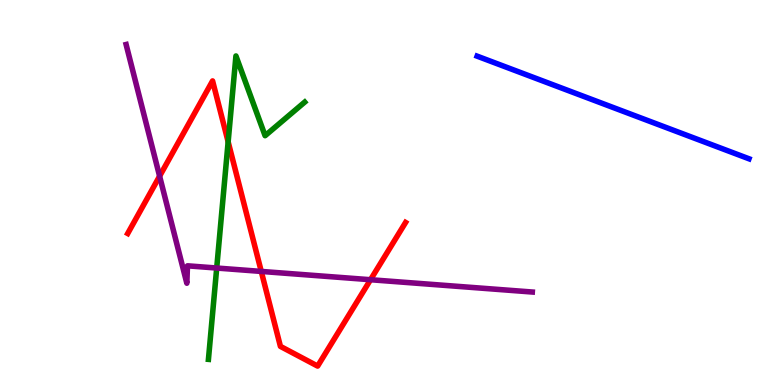[{'lines': ['blue', 'red'], 'intersections': []}, {'lines': ['green', 'red'], 'intersections': [{'x': 2.94, 'y': 6.32}]}, {'lines': ['purple', 'red'], 'intersections': [{'x': 2.06, 'y': 5.42}, {'x': 3.37, 'y': 2.95}, {'x': 4.78, 'y': 2.73}]}, {'lines': ['blue', 'green'], 'intersections': []}, {'lines': ['blue', 'purple'], 'intersections': []}, {'lines': ['green', 'purple'], 'intersections': [{'x': 2.8, 'y': 3.04}]}]